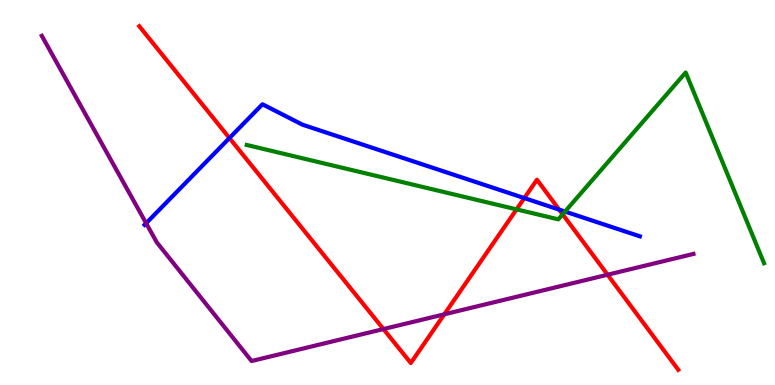[{'lines': ['blue', 'red'], 'intersections': [{'x': 2.96, 'y': 6.41}, {'x': 6.77, 'y': 4.85}, {'x': 7.22, 'y': 4.56}]}, {'lines': ['green', 'red'], 'intersections': [{'x': 6.67, 'y': 4.56}, {'x': 7.26, 'y': 4.43}]}, {'lines': ['purple', 'red'], 'intersections': [{'x': 4.95, 'y': 1.45}, {'x': 5.73, 'y': 1.84}, {'x': 7.84, 'y': 2.86}]}, {'lines': ['blue', 'green'], 'intersections': [{'x': 7.29, 'y': 4.51}]}, {'lines': ['blue', 'purple'], 'intersections': [{'x': 1.89, 'y': 4.2}]}, {'lines': ['green', 'purple'], 'intersections': []}]